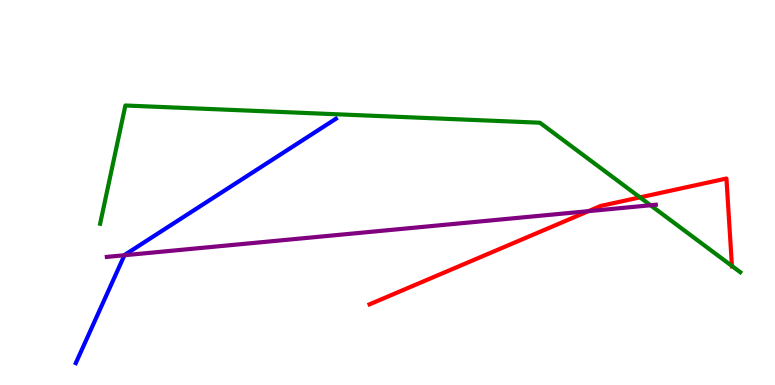[{'lines': ['blue', 'red'], 'intersections': []}, {'lines': ['green', 'red'], 'intersections': [{'x': 8.26, 'y': 4.87}, {'x': 9.44, 'y': 3.09}]}, {'lines': ['purple', 'red'], 'intersections': [{'x': 7.59, 'y': 4.52}]}, {'lines': ['blue', 'green'], 'intersections': []}, {'lines': ['blue', 'purple'], 'intersections': [{'x': 1.61, 'y': 3.37}]}, {'lines': ['green', 'purple'], 'intersections': [{'x': 8.39, 'y': 4.67}]}]